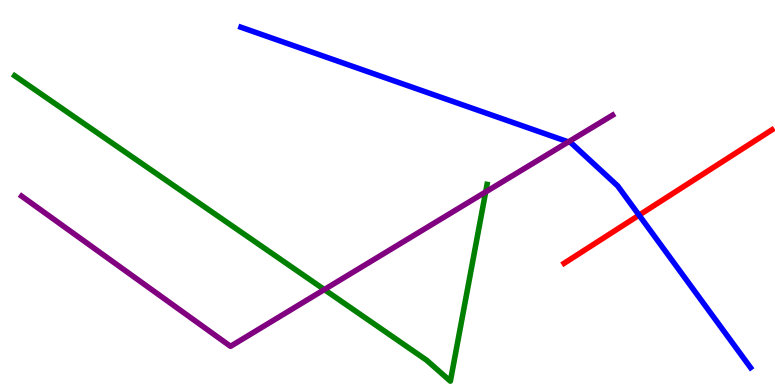[{'lines': ['blue', 'red'], 'intersections': [{'x': 8.25, 'y': 4.41}]}, {'lines': ['green', 'red'], 'intersections': []}, {'lines': ['purple', 'red'], 'intersections': []}, {'lines': ['blue', 'green'], 'intersections': []}, {'lines': ['blue', 'purple'], 'intersections': [{'x': 7.33, 'y': 6.31}]}, {'lines': ['green', 'purple'], 'intersections': [{'x': 4.18, 'y': 2.48}, {'x': 6.27, 'y': 5.01}]}]